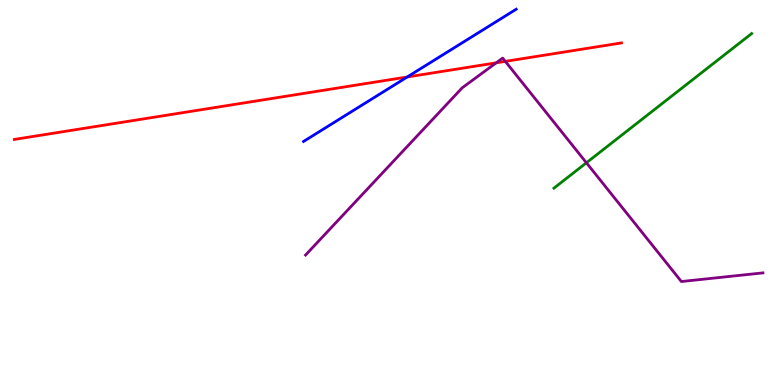[{'lines': ['blue', 'red'], 'intersections': [{'x': 5.25, 'y': 8.0}]}, {'lines': ['green', 'red'], 'intersections': []}, {'lines': ['purple', 'red'], 'intersections': [{'x': 6.4, 'y': 8.37}, {'x': 6.52, 'y': 8.41}]}, {'lines': ['blue', 'green'], 'intersections': []}, {'lines': ['blue', 'purple'], 'intersections': []}, {'lines': ['green', 'purple'], 'intersections': [{'x': 7.57, 'y': 5.77}]}]